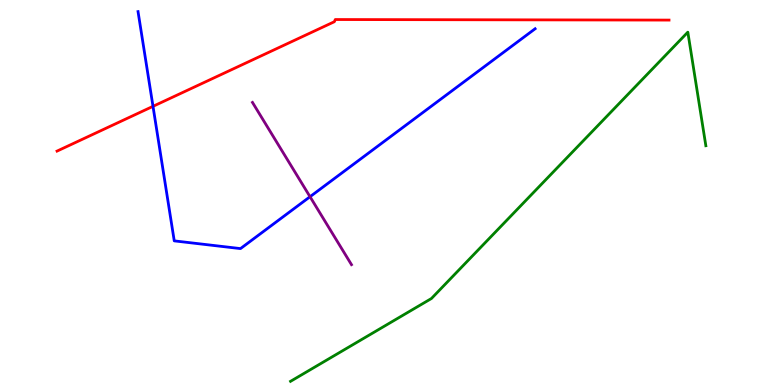[{'lines': ['blue', 'red'], 'intersections': [{'x': 1.97, 'y': 7.24}]}, {'lines': ['green', 'red'], 'intersections': []}, {'lines': ['purple', 'red'], 'intersections': []}, {'lines': ['blue', 'green'], 'intersections': []}, {'lines': ['blue', 'purple'], 'intersections': [{'x': 4.0, 'y': 4.89}]}, {'lines': ['green', 'purple'], 'intersections': []}]